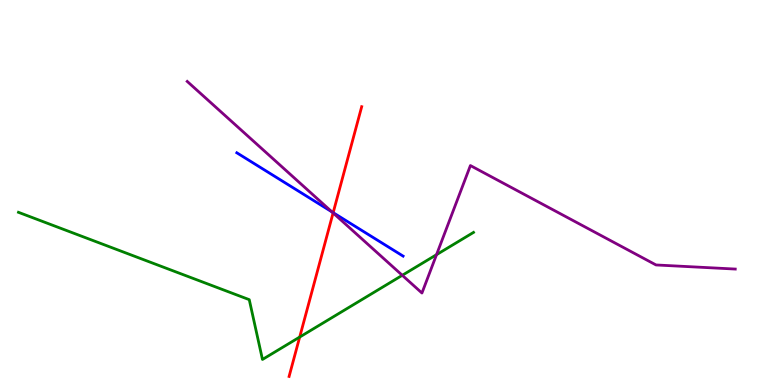[{'lines': ['blue', 'red'], 'intersections': [{'x': 4.3, 'y': 4.48}]}, {'lines': ['green', 'red'], 'intersections': [{'x': 3.87, 'y': 1.25}]}, {'lines': ['purple', 'red'], 'intersections': [{'x': 4.3, 'y': 4.47}]}, {'lines': ['blue', 'green'], 'intersections': []}, {'lines': ['blue', 'purple'], 'intersections': [{'x': 4.28, 'y': 4.5}]}, {'lines': ['green', 'purple'], 'intersections': [{'x': 5.19, 'y': 2.85}, {'x': 5.63, 'y': 3.39}]}]